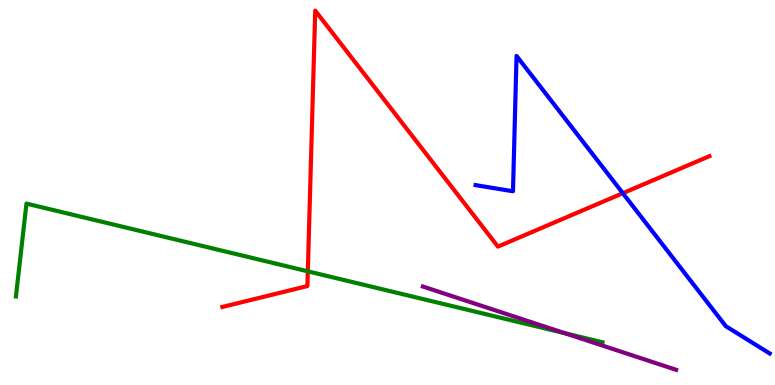[{'lines': ['blue', 'red'], 'intersections': [{'x': 8.04, 'y': 4.98}]}, {'lines': ['green', 'red'], 'intersections': [{'x': 3.97, 'y': 2.95}]}, {'lines': ['purple', 'red'], 'intersections': []}, {'lines': ['blue', 'green'], 'intersections': []}, {'lines': ['blue', 'purple'], 'intersections': []}, {'lines': ['green', 'purple'], 'intersections': [{'x': 7.29, 'y': 1.34}]}]